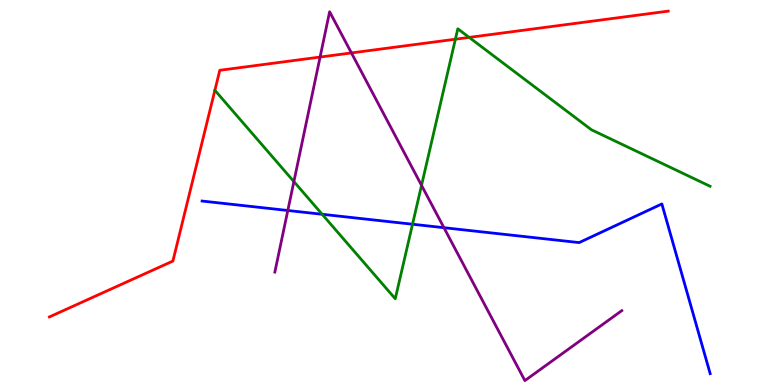[{'lines': ['blue', 'red'], 'intersections': []}, {'lines': ['green', 'red'], 'intersections': [{'x': 2.77, 'y': 7.65}, {'x': 5.88, 'y': 8.98}, {'x': 6.05, 'y': 9.03}]}, {'lines': ['purple', 'red'], 'intersections': [{'x': 4.13, 'y': 8.52}, {'x': 4.53, 'y': 8.63}]}, {'lines': ['blue', 'green'], 'intersections': [{'x': 4.16, 'y': 4.43}, {'x': 5.32, 'y': 4.18}]}, {'lines': ['blue', 'purple'], 'intersections': [{'x': 3.71, 'y': 4.53}, {'x': 5.73, 'y': 4.09}]}, {'lines': ['green', 'purple'], 'intersections': [{'x': 3.79, 'y': 5.28}, {'x': 5.44, 'y': 5.19}]}]